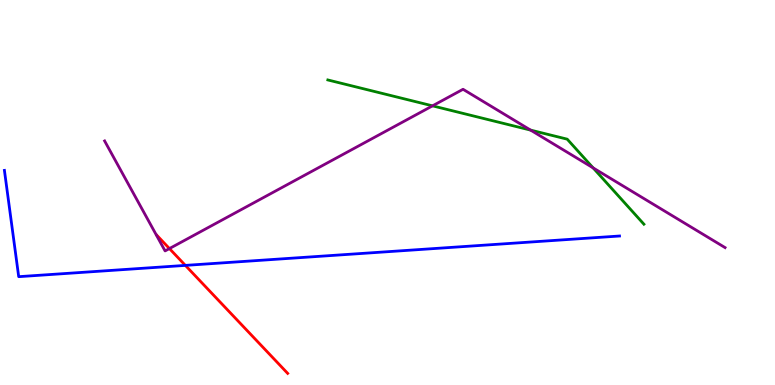[{'lines': ['blue', 'red'], 'intersections': [{'x': 2.39, 'y': 3.11}]}, {'lines': ['green', 'red'], 'intersections': []}, {'lines': ['purple', 'red'], 'intersections': [{'x': 2.19, 'y': 3.54}]}, {'lines': ['blue', 'green'], 'intersections': []}, {'lines': ['blue', 'purple'], 'intersections': []}, {'lines': ['green', 'purple'], 'intersections': [{'x': 5.58, 'y': 7.25}, {'x': 6.85, 'y': 6.62}, {'x': 7.65, 'y': 5.64}]}]